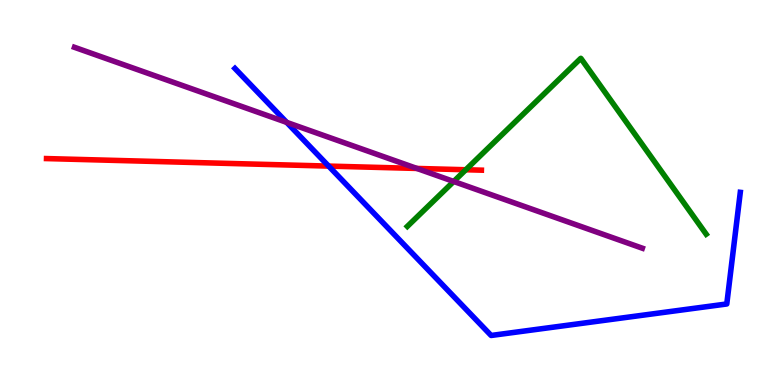[{'lines': ['blue', 'red'], 'intersections': [{'x': 4.24, 'y': 5.69}]}, {'lines': ['green', 'red'], 'intersections': [{'x': 6.01, 'y': 5.59}]}, {'lines': ['purple', 'red'], 'intersections': [{'x': 5.38, 'y': 5.62}]}, {'lines': ['blue', 'green'], 'intersections': []}, {'lines': ['blue', 'purple'], 'intersections': [{'x': 3.7, 'y': 6.82}]}, {'lines': ['green', 'purple'], 'intersections': [{'x': 5.85, 'y': 5.29}]}]